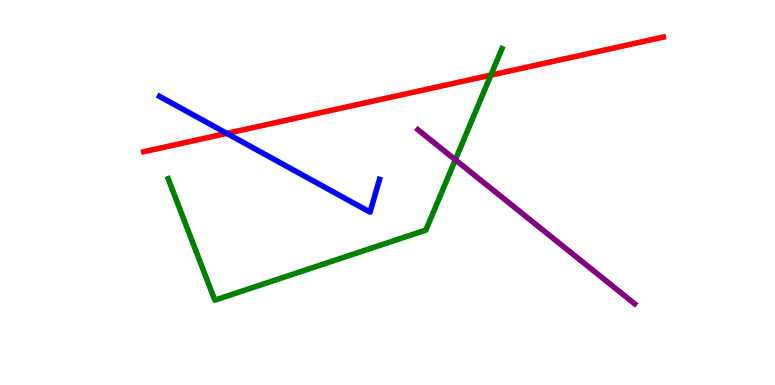[{'lines': ['blue', 'red'], 'intersections': [{'x': 2.93, 'y': 6.54}]}, {'lines': ['green', 'red'], 'intersections': [{'x': 6.33, 'y': 8.05}]}, {'lines': ['purple', 'red'], 'intersections': []}, {'lines': ['blue', 'green'], 'intersections': []}, {'lines': ['blue', 'purple'], 'intersections': []}, {'lines': ['green', 'purple'], 'intersections': [{'x': 5.88, 'y': 5.85}]}]